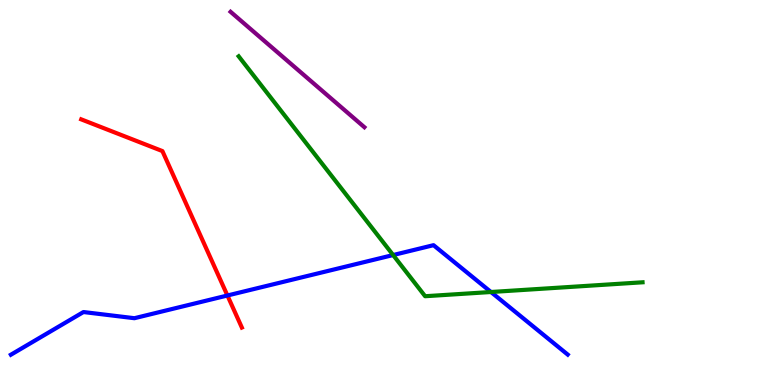[{'lines': ['blue', 'red'], 'intersections': [{'x': 2.93, 'y': 2.32}]}, {'lines': ['green', 'red'], 'intersections': []}, {'lines': ['purple', 'red'], 'intersections': []}, {'lines': ['blue', 'green'], 'intersections': [{'x': 5.07, 'y': 3.38}, {'x': 6.34, 'y': 2.42}]}, {'lines': ['blue', 'purple'], 'intersections': []}, {'lines': ['green', 'purple'], 'intersections': []}]